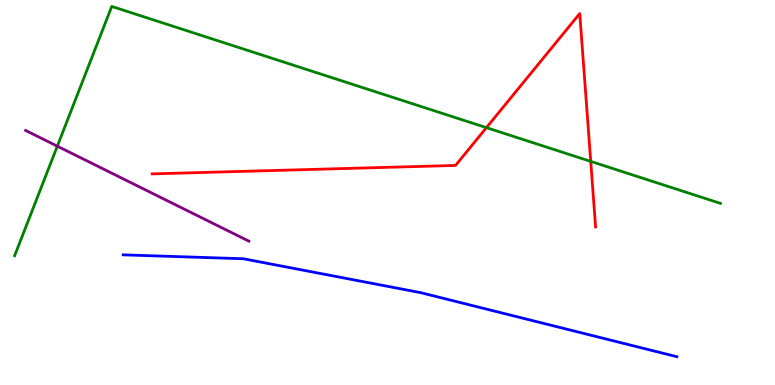[{'lines': ['blue', 'red'], 'intersections': []}, {'lines': ['green', 'red'], 'intersections': [{'x': 6.28, 'y': 6.68}, {'x': 7.62, 'y': 5.81}]}, {'lines': ['purple', 'red'], 'intersections': []}, {'lines': ['blue', 'green'], 'intersections': []}, {'lines': ['blue', 'purple'], 'intersections': []}, {'lines': ['green', 'purple'], 'intersections': [{'x': 0.74, 'y': 6.2}]}]